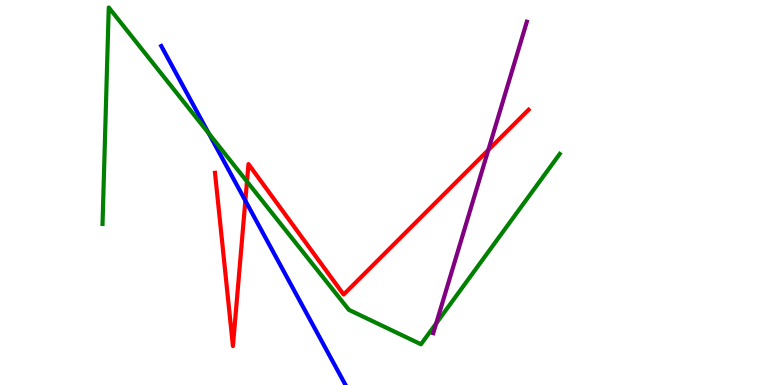[{'lines': ['blue', 'red'], 'intersections': [{'x': 3.17, 'y': 4.79}]}, {'lines': ['green', 'red'], 'intersections': [{'x': 3.19, 'y': 5.28}]}, {'lines': ['purple', 'red'], 'intersections': [{'x': 6.3, 'y': 6.1}]}, {'lines': ['blue', 'green'], 'intersections': [{'x': 2.69, 'y': 6.53}]}, {'lines': ['blue', 'purple'], 'intersections': []}, {'lines': ['green', 'purple'], 'intersections': [{'x': 5.63, 'y': 1.6}]}]